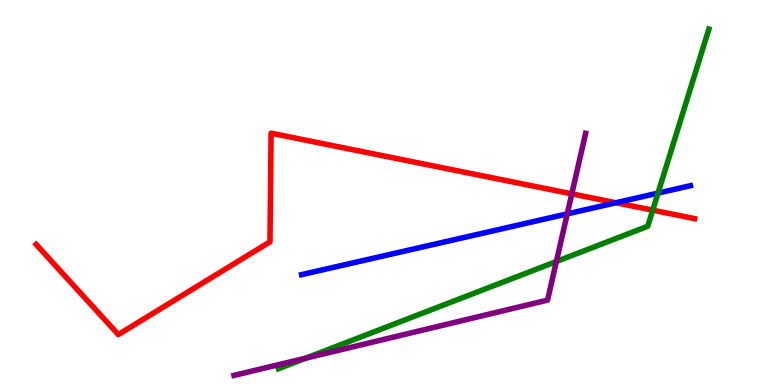[{'lines': ['blue', 'red'], 'intersections': [{'x': 7.95, 'y': 4.73}]}, {'lines': ['green', 'red'], 'intersections': [{'x': 8.42, 'y': 4.54}]}, {'lines': ['purple', 'red'], 'intersections': [{'x': 7.38, 'y': 4.97}]}, {'lines': ['blue', 'green'], 'intersections': [{'x': 8.49, 'y': 4.98}]}, {'lines': ['blue', 'purple'], 'intersections': [{'x': 7.32, 'y': 4.44}]}, {'lines': ['green', 'purple'], 'intersections': [{'x': 3.95, 'y': 0.698}, {'x': 7.18, 'y': 3.21}]}]